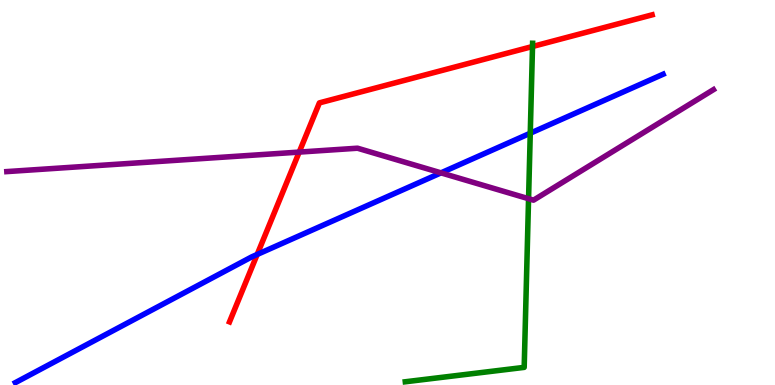[{'lines': ['blue', 'red'], 'intersections': [{'x': 3.32, 'y': 3.39}]}, {'lines': ['green', 'red'], 'intersections': [{'x': 6.87, 'y': 8.79}]}, {'lines': ['purple', 'red'], 'intersections': [{'x': 3.86, 'y': 6.05}]}, {'lines': ['blue', 'green'], 'intersections': [{'x': 6.84, 'y': 6.54}]}, {'lines': ['blue', 'purple'], 'intersections': [{'x': 5.69, 'y': 5.51}]}, {'lines': ['green', 'purple'], 'intersections': [{'x': 6.82, 'y': 4.84}]}]